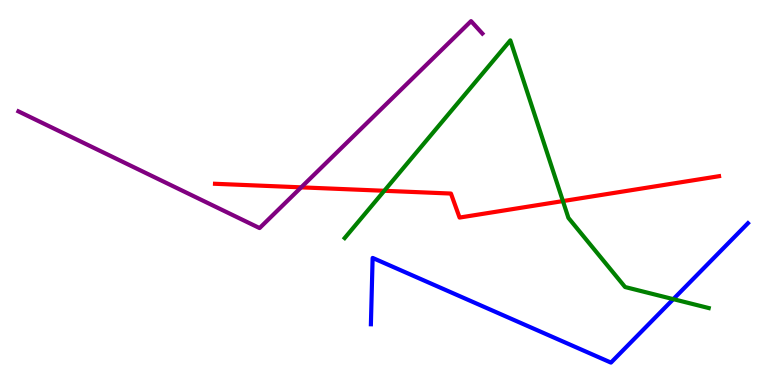[{'lines': ['blue', 'red'], 'intersections': []}, {'lines': ['green', 'red'], 'intersections': [{'x': 4.96, 'y': 5.04}, {'x': 7.26, 'y': 4.78}]}, {'lines': ['purple', 'red'], 'intersections': [{'x': 3.89, 'y': 5.13}]}, {'lines': ['blue', 'green'], 'intersections': [{'x': 8.69, 'y': 2.23}]}, {'lines': ['blue', 'purple'], 'intersections': []}, {'lines': ['green', 'purple'], 'intersections': []}]